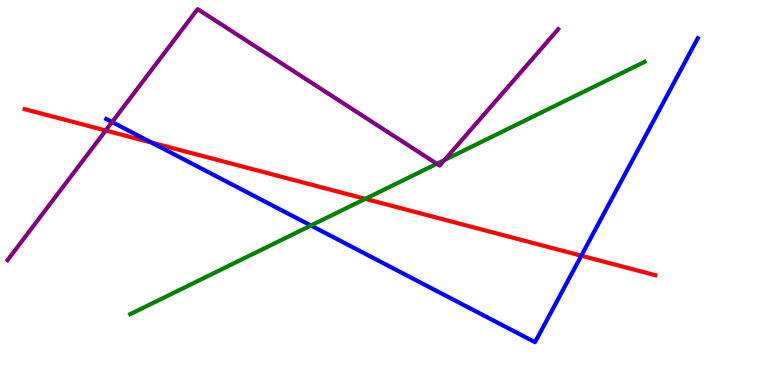[{'lines': ['blue', 'red'], 'intersections': [{'x': 1.96, 'y': 6.3}, {'x': 7.5, 'y': 3.36}]}, {'lines': ['green', 'red'], 'intersections': [{'x': 4.71, 'y': 4.84}]}, {'lines': ['purple', 'red'], 'intersections': [{'x': 1.36, 'y': 6.61}]}, {'lines': ['blue', 'green'], 'intersections': [{'x': 4.01, 'y': 4.14}]}, {'lines': ['blue', 'purple'], 'intersections': [{'x': 1.45, 'y': 6.83}]}, {'lines': ['green', 'purple'], 'intersections': [{'x': 5.64, 'y': 5.75}, {'x': 5.73, 'y': 5.84}]}]